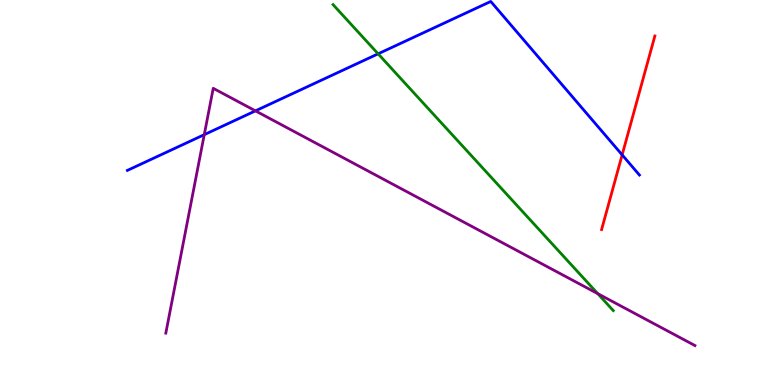[{'lines': ['blue', 'red'], 'intersections': [{'x': 8.03, 'y': 5.98}]}, {'lines': ['green', 'red'], 'intersections': []}, {'lines': ['purple', 'red'], 'intersections': []}, {'lines': ['blue', 'green'], 'intersections': [{'x': 4.88, 'y': 8.6}]}, {'lines': ['blue', 'purple'], 'intersections': [{'x': 2.64, 'y': 6.5}, {'x': 3.3, 'y': 7.12}]}, {'lines': ['green', 'purple'], 'intersections': [{'x': 7.71, 'y': 2.37}]}]